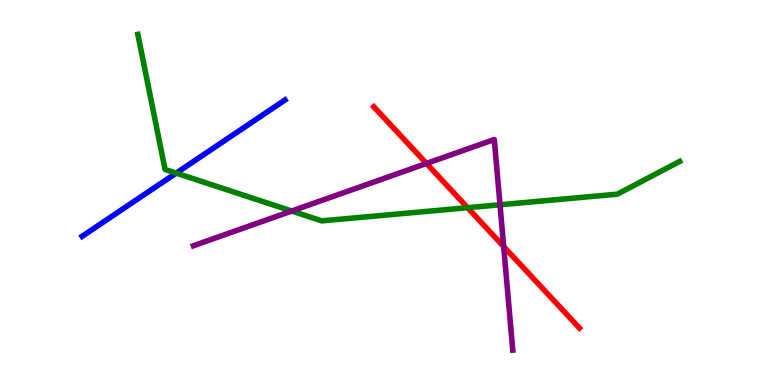[{'lines': ['blue', 'red'], 'intersections': []}, {'lines': ['green', 'red'], 'intersections': [{'x': 6.03, 'y': 4.61}]}, {'lines': ['purple', 'red'], 'intersections': [{'x': 5.5, 'y': 5.75}, {'x': 6.5, 'y': 3.6}]}, {'lines': ['blue', 'green'], 'intersections': [{'x': 2.27, 'y': 5.5}]}, {'lines': ['blue', 'purple'], 'intersections': []}, {'lines': ['green', 'purple'], 'intersections': [{'x': 3.76, 'y': 4.52}, {'x': 6.45, 'y': 4.68}]}]